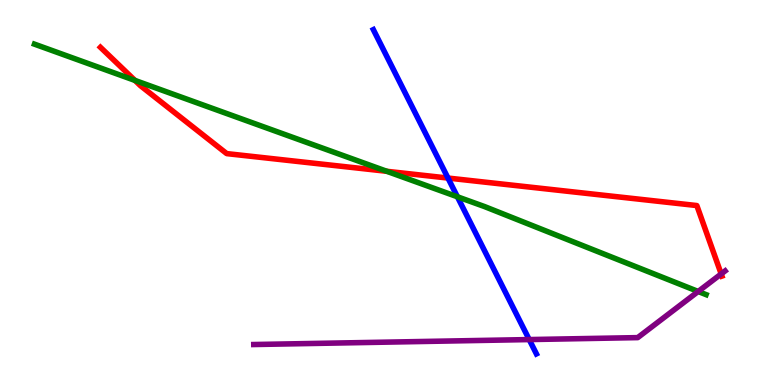[{'lines': ['blue', 'red'], 'intersections': [{'x': 5.78, 'y': 5.38}]}, {'lines': ['green', 'red'], 'intersections': [{'x': 1.74, 'y': 7.91}, {'x': 4.99, 'y': 5.55}]}, {'lines': ['purple', 'red'], 'intersections': [{'x': 9.31, 'y': 2.88}]}, {'lines': ['blue', 'green'], 'intersections': [{'x': 5.9, 'y': 4.89}]}, {'lines': ['blue', 'purple'], 'intersections': [{'x': 6.83, 'y': 1.18}]}, {'lines': ['green', 'purple'], 'intersections': [{'x': 9.01, 'y': 2.43}]}]